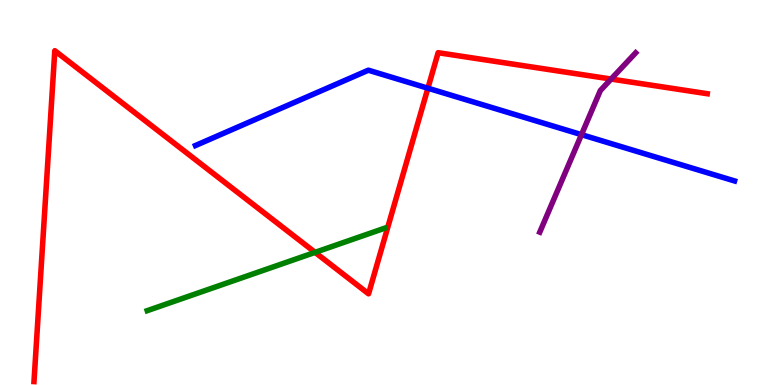[{'lines': ['blue', 'red'], 'intersections': [{'x': 5.52, 'y': 7.71}]}, {'lines': ['green', 'red'], 'intersections': [{'x': 4.07, 'y': 3.44}]}, {'lines': ['purple', 'red'], 'intersections': [{'x': 7.89, 'y': 7.95}]}, {'lines': ['blue', 'green'], 'intersections': []}, {'lines': ['blue', 'purple'], 'intersections': [{'x': 7.5, 'y': 6.5}]}, {'lines': ['green', 'purple'], 'intersections': []}]